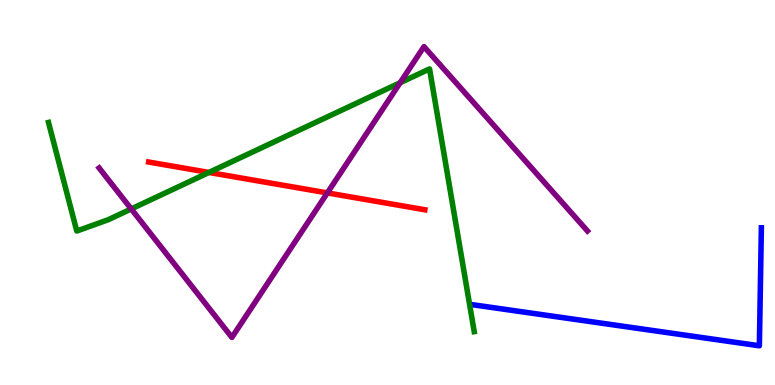[{'lines': ['blue', 'red'], 'intersections': []}, {'lines': ['green', 'red'], 'intersections': [{'x': 2.7, 'y': 5.52}]}, {'lines': ['purple', 'red'], 'intersections': [{'x': 4.22, 'y': 4.99}]}, {'lines': ['blue', 'green'], 'intersections': []}, {'lines': ['blue', 'purple'], 'intersections': []}, {'lines': ['green', 'purple'], 'intersections': [{'x': 1.69, 'y': 4.57}, {'x': 5.16, 'y': 7.85}]}]